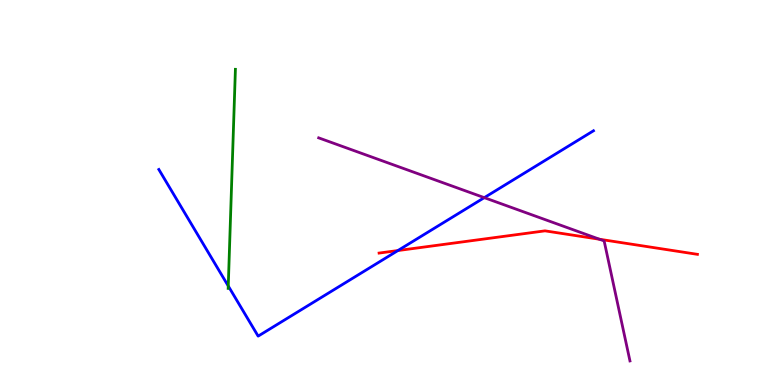[{'lines': ['blue', 'red'], 'intersections': [{'x': 5.13, 'y': 3.49}]}, {'lines': ['green', 'red'], 'intersections': []}, {'lines': ['purple', 'red'], 'intersections': [{'x': 7.74, 'y': 3.79}]}, {'lines': ['blue', 'green'], 'intersections': [{'x': 2.95, 'y': 2.57}]}, {'lines': ['blue', 'purple'], 'intersections': [{'x': 6.25, 'y': 4.87}]}, {'lines': ['green', 'purple'], 'intersections': []}]